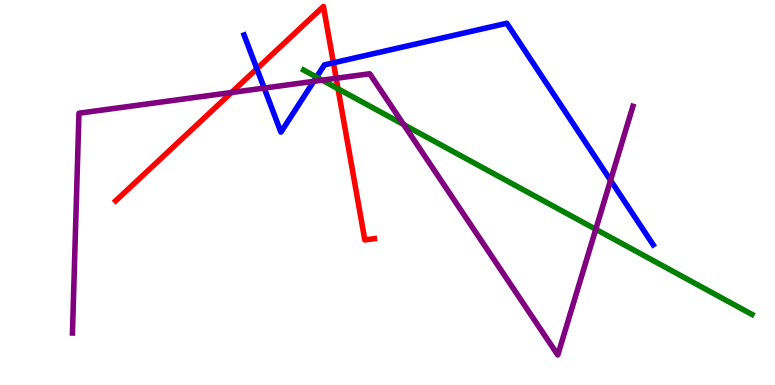[{'lines': ['blue', 'red'], 'intersections': [{'x': 3.31, 'y': 8.21}, {'x': 4.3, 'y': 8.37}]}, {'lines': ['green', 'red'], 'intersections': [{'x': 4.36, 'y': 7.69}]}, {'lines': ['purple', 'red'], 'intersections': [{'x': 2.99, 'y': 7.6}, {'x': 4.34, 'y': 7.97}]}, {'lines': ['blue', 'green'], 'intersections': [{'x': 4.08, 'y': 8.0}]}, {'lines': ['blue', 'purple'], 'intersections': [{'x': 3.41, 'y': 7.71}, {'x': 4.05, 'y': 7.89}, {'x': 7.88, 'y': 5.32}]}, {'lines': ['green', 'purple'], 'intersections': [{'x': 4.16, 'y': 7.92}, {'x': 5.21, 'y': 6.76}, {'x': 7.69, 'y': 4.04}]}]